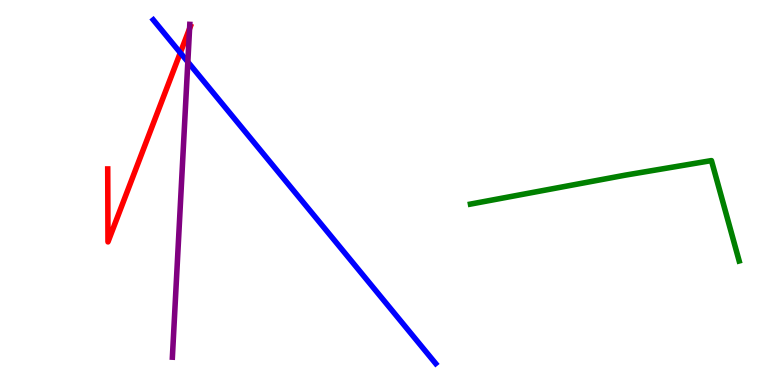[{'lines': ['blue', 'red'], 'intersections': [{'x': 2.33, 'y': 8.63}]}, {'lines': ['green', 'red'], 'intersections': []}, {'lines': ['purple', 'red'], 'intersections': [{'x': 2.45, 'y': 9.26}]}, {'lines': ['blue', 'green'], 'intersections': []}, {'lines': ['blue', 'purple'], 'intersections': [{'x': 2.42, 'y': 8.39}]}, {'lines': ['green', 'purple'], 'intersections': []}]